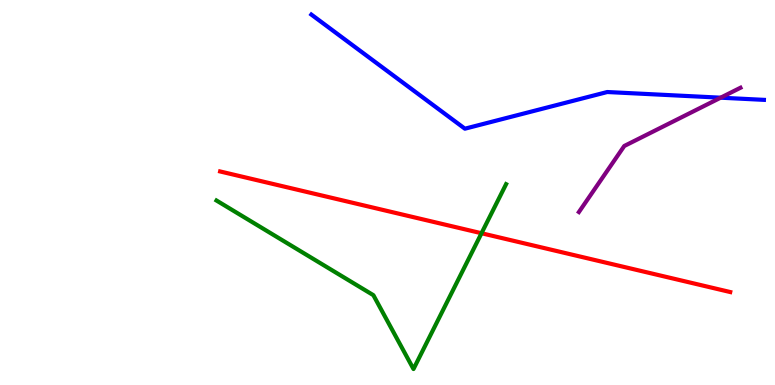[{'lines': ['blue', 'red'], 'intersections': []}, {'lines': ['green', 'red'], 'intersections': [{'x': 6.21, 'y': 3.94}]}, {'lines': ['purple', 'red'], 'intersections': []}, {'lines': ['blue', 'green'], 'intersections': []}, {'lines': ['blue', 'purple'], 'intersections': [{'x': 9.3, 'y': 7.46}]}, {'lines': ['green', 'purple'], 'intersections': []}]